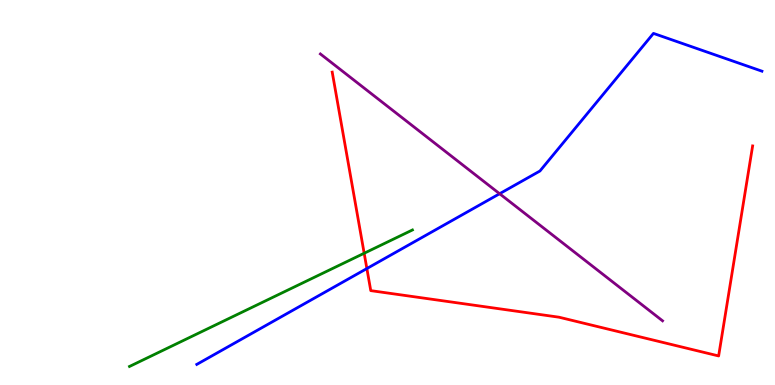[{'lines': ['blue', 'red'], 'intersections': [{'x': 4.73, 'y': 3.02}]}, {'lines': ['green', 'red'], 'intersections': [{'x': 4.7, 'y': 3.42}]}, {'lines': ['purple', 'red'], 'intersections': []}, {'lines': ['blue', 'green'], 'intersections': []}, {'lines': ['blue', 'purple'], 'intersections': [{'x': 6.45, 'y': 4.97}]}, {'lines': ['green', 'purple'], 'intersections': []}]